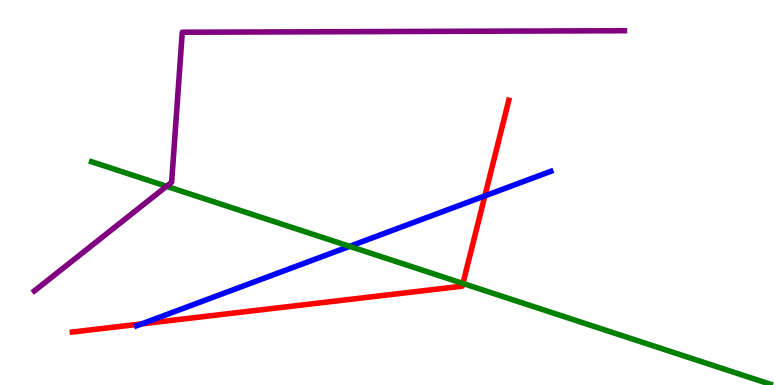[{'lines': ['blue', 'red'], 'intersections': [{'x': 1.83, 'y': 1.59}, {'x': 6.26, 'y': 4.91}]}, {'lines': ['green', 'red'], 'intersections': [{'x': 5.97, 'y': 2.64}]}, {'lines': ['purple', 'red'], 'intersections': []}, {'lines': ['blue', 'green'], 'intersections': [{'x': 4.51, 'y': 3.6}]}, {'lines': ['blue', 'purple'], 'intersections': []}, {'lines': ['green', 'purple'], 'intersections': [{'x': 2.15, 'y': 5.16}]}]